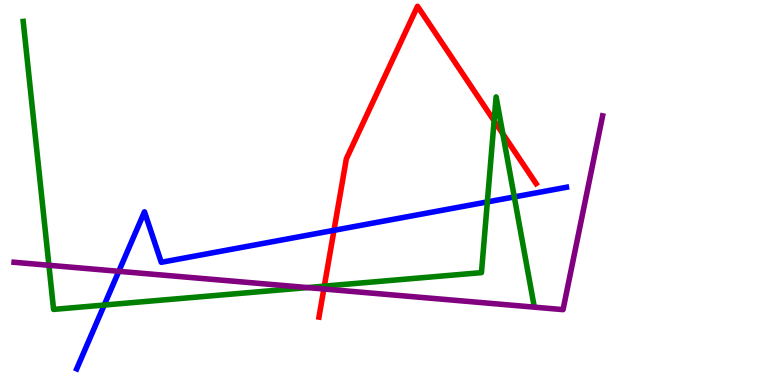[{'lines': ['blue', 'red'], 'intersections': [{'x': 4.31, 'y': 4.02}]}, {'lines': ['green', 'red'], 'intersections': [{'x': 4.18, 'y': 2.57}, {'x': 6.38, 'y': 6.86}, {'x': 6.49, 'y': 6.52}]}, {'lines': ['purple', 'red'], 'intersections': [{'x': 4.18, 'y': 2.49}]}, {'lines': ['blue', 'green'], 'intersections': [{'x': 1.35, 'y': 2.08}, {'x': 6.29, 'y': 4.76}, {'x': 6.64, 'y': 4.89}]}, {'lines': ['blue', 'purple'], 'intersections': [{'x': 1.53, 'y': 2.95}]}, {'lines': ['green', 'purple'], 'intersections': [{'x': 0.631, 'y': 3.11}, {'x': 3.97, 'y': 2.53}]}]